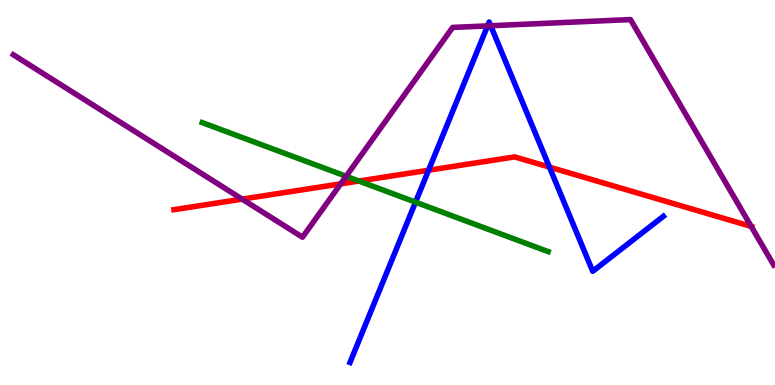[{'lines': ['blue', 'red'], 'intersections': [{'x': 5.53, 'y': 5.58}, {'x': 7.09, 'y': 5.66}]}, {'lines': ['green', 'red'], 'intersections': [{'x': 4.63, 'y': 5.3}]}, {'lines': ['purple', 'red'], 'intersections': [{'x': 3.12, 'y': 4.83}, {'x': 4.4, 'y': 5.22}, {'x': 9.69, 'y': 4.12}]}, {'lines': ['blue', 'green'], 'intersections': [{'x': 5.36, 'y': 4.75}]}, {'lines': ['blue', 'purple'], 'intersections': [{'x': 6.29, 'y': 9.33}, {'x': 6.33, 'y': 9.33}]}, {'lines': ['green', 'purple'], 'intersections': [{'x': 4.47, 'y': 5.42}]}]